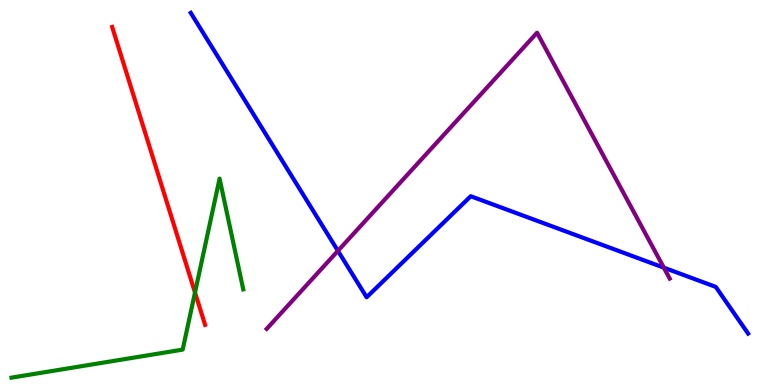[{'lines': ['blue', 'red'], 'intersections': []}, {'lines': ['green', 'red'], 'intersections': [{'x': 2.52, 'y': 2.4}]}, {'lines': ['purple', 'red'], 'intersections': []}, {'lines': ['blue', 'green'], 'intersections': []}, {'lines': ['blue', 'purple'], 'intersections': [{'x': 4.36, 'y': 3.48}, {'x': 8.57, 'y': 3.05}]}, {'lines': ['green', 'purple'], 'intersections': []}]